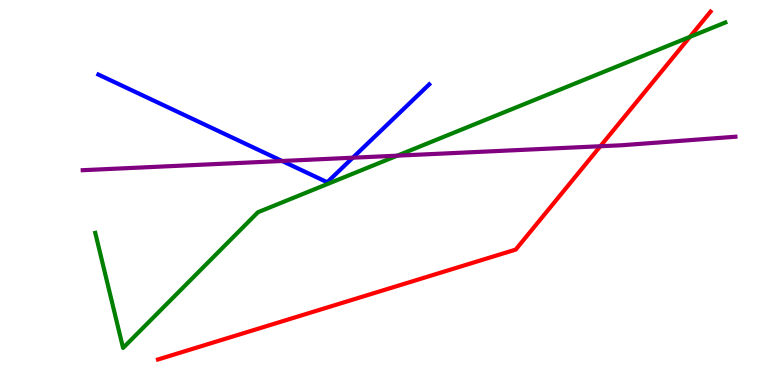[{'lines': ['blue', 'red'], 'intersections': []}, {'lines': ['green', 'red'], 'intersections': [{'x': 8.9, 'y': 9.04}]}, {'lines': ['purple', 'red'], 'intersections': [{'x': 7.75, 'y': 6.2}]}, {'lines': ['blue', 'green'], 'intersections': []}, {'lines': ['blue', 'purple'], 'intersections': [{'x': 3.64, 'y': 5.82}, {'x': 4.55, 'y': 5.9}]}, {'lines': ['green', 'purple'], 'intersections': [{'x': 5.13, 'y': 5.96}]}]